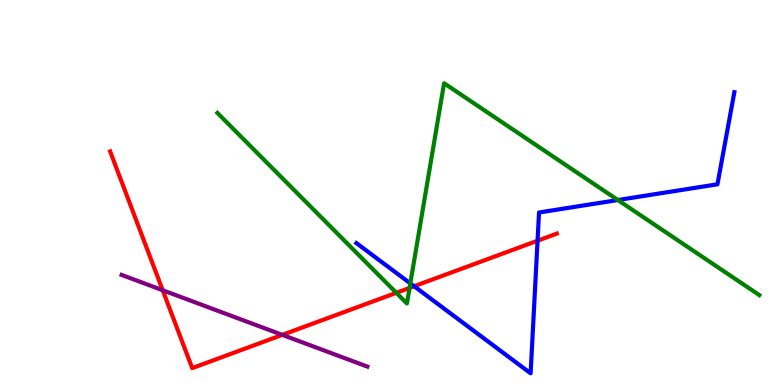[{'lines': ['blue', 'red'], 'intersections': [{'x': 5.34, 'y': 2.57}, {'x': 6.94, 'y': 3.75}]}, {'lines': ['green', 'red'], 'intersections': [{'x': 5.11, 'y': 2.39}, {'x': 5.28, 'y': 2.52}]}, {'lines': ['purple', 'red'], 'intersections': [{'x': 2.1, 'y': 2.46}, {'x': 3.64, 'y': 1.3}]}, {'lines': ['blue', 'green'], 'intersections': [{'x': 5.29, 'y': 2.64}, {'x': 7.97, 'y': 4.8}]}, {'lines': ['blue', 'purple'], 'intersections': []}, {'lines': ['green', 'purple'], 'intersections': []}]